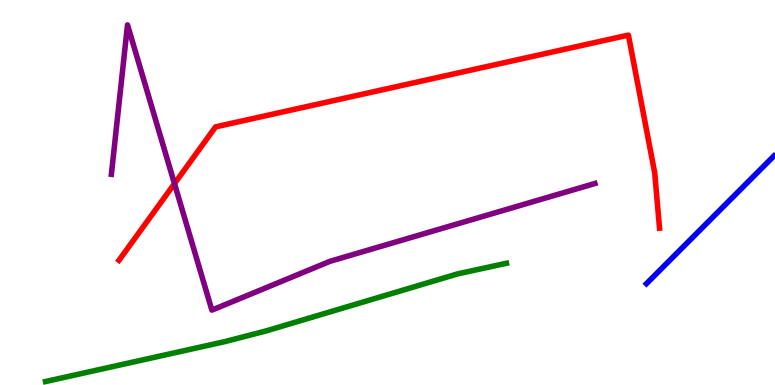[{'lines': ['blue', 'red'], 'intersections': []}, {'lines': ['green', 'red'], 'intersections': []}, {'lines': ['purple', 'red'], 'intersections': [{'x': 2.25, 'y': 5.23}]}, {'lines': ['blue', 'green'], 'intersections': []}, {'lines': ['blue', 'purple'], 'intersections': []}, {'lines': ['green', 'purple'], 'intersections': []}]